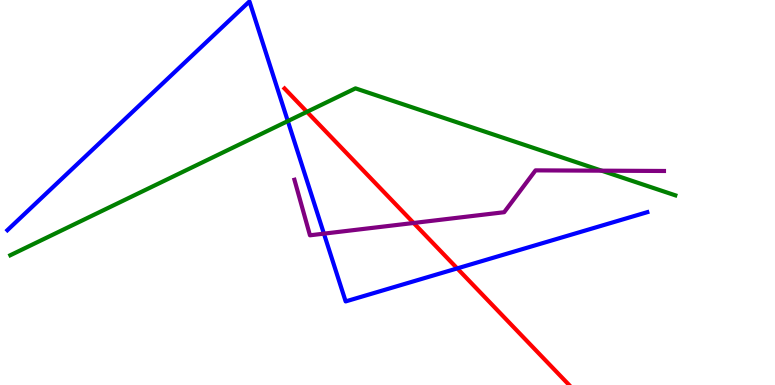[{'lines': ['blue', 'red'], 'intersections': [{'x': 5.9, 'y': 3.03}]}, {'lines': ['green', 'red'], 'intersections': [{'x': 3.96, 'y': 7.1}]}, {'lines': ['purple', 'red'], 'intersections': [{'x': 5.34, 'y': 4.21}]}, {'lines': ['blue', 'green'], 'intersections': [{'x': 3.71, 'y': 6.86}]}, {'lines': ['blue', 'purple'], 'intersections': [{'x': 4.18, 'y': 3.93}]}, {'lines': ['green', 'purple'], 'intersections': [{'x': 7.76, 'y': 5.57}]}]